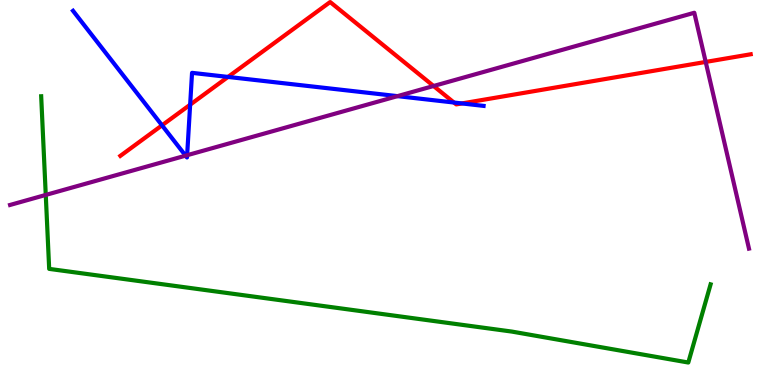[{'lines': ['blue', 'red'], 'intersections': [{'x': 2.09, 'y': 6.74}, {'x': 2.45, 'y': 7.28}, {'x': 2.94, 'y': 8.0}, {'x': 5.86, 'y': 7.34}, {'x': 5.96, 'y': 7.31}]}, {'lines': ['green', 'red'], 'intersections': []}, {'lines': ['purple', 'red'], 'intersections': [{'x': 5.59, 'y': 7.77}, {'x': 9.11, 'y': 8.39}]}, {'lines': ['blue', 'green'], 'intersections': []}, {'lines': ['blue', 'purple'], 'intersections': [{'x': 2.39, 'y': 5.96}, {'x': 2.41, 'y': 5.97}, {'x': 5.13, 'y': 7.5}]}, {'lines': ['green', 'purple'], 'intersections': [{'x': 0.59, 'y': 4.94}]}]